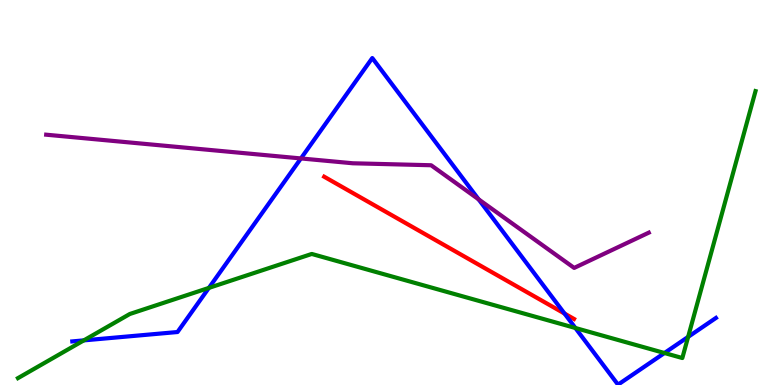[{'lines': ['blue', 'red'], 'intersections': [{'x': 7.28, 'y': 1.86}]}, {'lines': ['green', 'red'], 'intersections': []}, {'lines': ['purple', 'red'], 'intersections': []}, {'lines': ['blue', 'green'], 'intersections': [{'x': 1.08, 'y': 1.16}, {'x': 2.7, 'y': 2.52}, {'x': 7.42, 'y': 1.48}, {'x': 8.57, 'y': 0.831}, {'x': 8.88, 'y': 1.25}]}, {'lines': ['blue', 'purple'], 'intersections': [{'x': 3.88, 'y': 5.88}, {'x': 6.18, 'y': 4.82}]}, {'lines': ['green', 'purple'], 'intersections': []}]